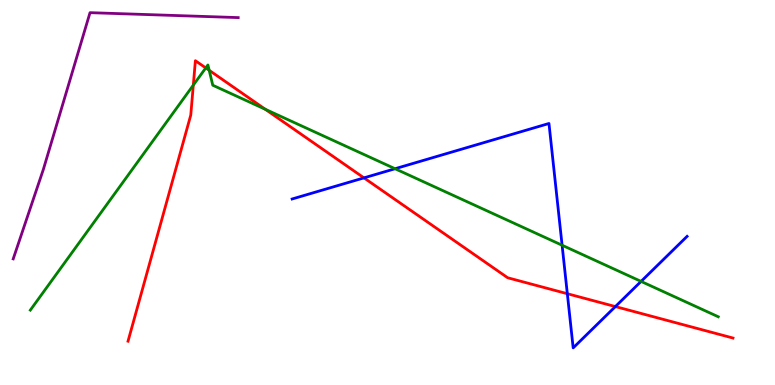[{'lines': ['blue', 'red'], 'intersections': [{'x': 4.7, 'y': 5.38}, {'x': 7.32, 'y': 2.37}, {'x': 7.94, 'y': 2.04}]}, {'lines': ['green', 'red'], 'intersections': [{'x': 2.49, 'y': 7.79}, {'x': 2.66, 'y': 8.24}, {'x': 2.7, 'y': 8.17}, {'x': 3.42, 'y': 7.16}]}, {'lines': ['purple', 'red'], 'intersections': []}, {'lines': ['blue', 'green'], 'intersections': [{'x': 5.1, 'y': 5.62}, {'x': 7.25, 'y': 3.63}, {'x': 8.27, 'y': 2.69}]}, {'lines': ['blue', 'purple'], 'intersections': []}, {'lines': ['green', 'purple'], 'intersections': []}]